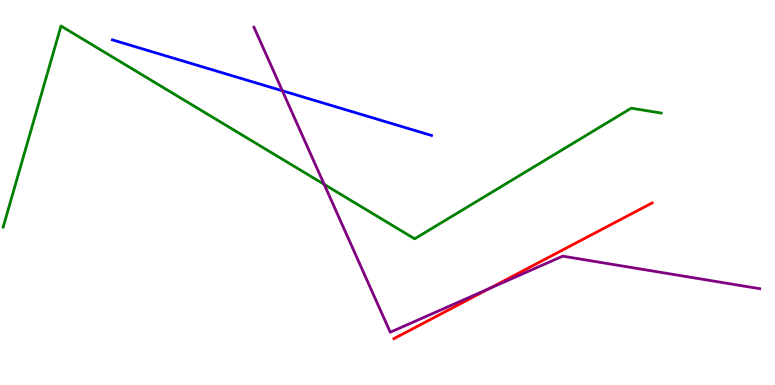[{'lines': ['blue', 'red'], 'intersections': []}, {'lines': ['green', 'red'], 'intersections': []}, {'lines': ['purple', 'red'], 'intersections': [{'x': 6.31, 'y': 2.51}]}, {'lines': ['blue', 'green'], 'intersections': []}, {'lines': ['blue', 'purple'], 'intersections': [{'x': 3.64, 'y': 7.64}]}, {'lines': ['green', 'purple'], 'intersections': [{'x': 4.18, 'y': 5.21}]}]